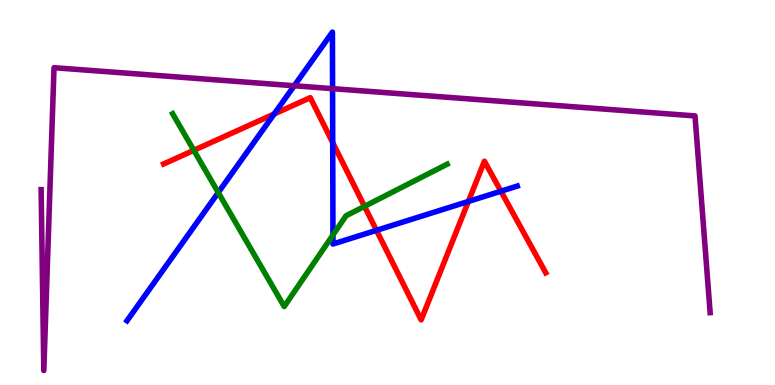[{'lines': ['blue', 'red'], 'intersections': [{'x': 3.54, 'y': 7.04}, {'x': 4.29, 'y': 6.3}, {'x': 4.86, 'y': 4.02}, {'x': 6.04, 'y': 4.77}, {'x': 6.46, 'y': 5.03}]}, {'lines': ['green', 'red'], 'intersections': [{'x': 2.5, 'y': 6.1}, {'x': 4.7, 'y': 4.64}]}, {'lines': ['purple', 'red'], 'intersections': []}, {'lines': ['blue', 'green'], 'intersections': [{'x': 2.82, 'y': 5.0}, {'x': 4.3, 'y': 3.9}]}, {'lines': ['blue', 'purple'], 'intersections': [{'x': 3.8, 'y': 7.77}, {'x': 4.29, 'y': 7.7}]}, {'lines': ['green', 'purple'], 'intersections': []}]